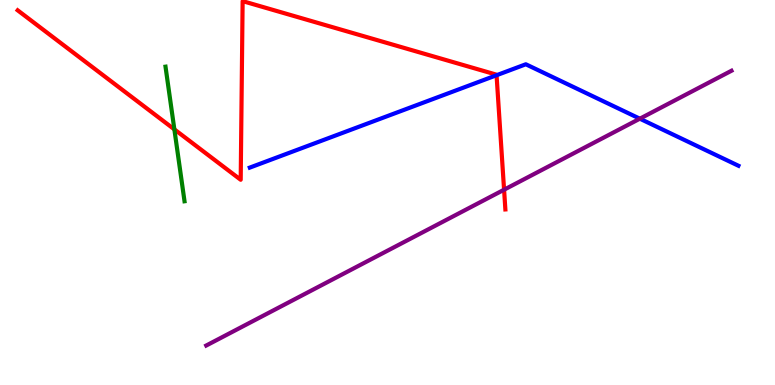[{'lines': ['blue', 'red'], 'intersections': [{'x': 6.41, 'y': 8.05}]}, {'lines': ['green', 'red'], 'intersections': [{'x': 2.25, 'y': 6.64}]}, {'lines': ['purple', 'red'], 'intersections': [{'x': 6.5, 'y': 5.07}]}, {'lines': ['blue', 'green'], 'intersections': []}, {'lines': ['blue', 'purple'], 'intersections': [{'x': 8.26, 'y': 6.92}]}, {'lines': ['green', 'purple'], 'intersections': []}]